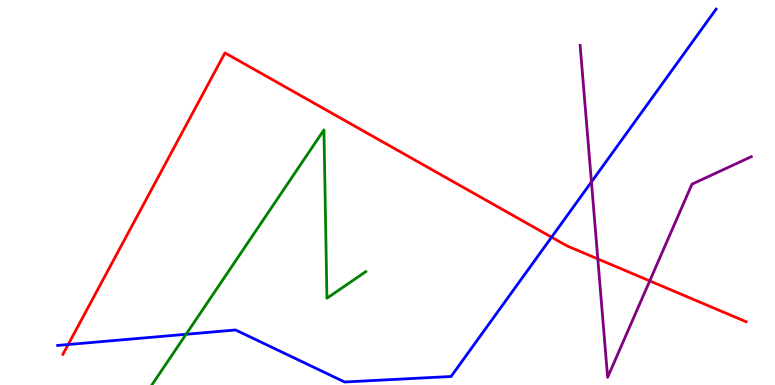[{'lines': ['blue', 'red'], 'intersections': [{'x': 0.88, 'y': 1.05}, {'x': 7.12, 'y': 3.84}]}, {'lines': ['green', 'red'], 'intersections': []}, {'lines': ['purple', 'red'], 'intersections': [{'x': 7.71, 'y': 3.27}, {'x': 8.38, 'y': 2.7}]}, {'lines': ['blue', 'green'], 'intersections': [{'x': 2.4, 'y': 1.32}]}, {'lines': ['blue', 'purple'], 'intersections': [{'x': 7.63, 'y': 5.27}]}, {'lines': ['green', 'purple'], 'intersections': []}]